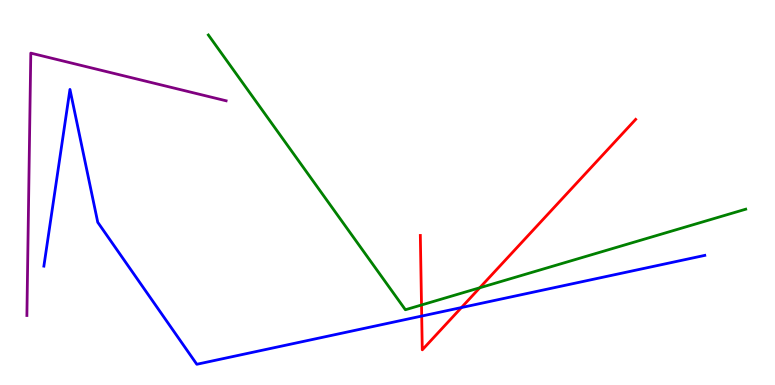[{'lines': ['blue', 'red'], 'intersections': [{'x': 5.44, 'y': 1.79}, {'x': 5.95, 'y': 2.01}]}, {'lines': ['green', 'red'], 'intersections': [{'x': 5.44, 'y': 2.08}, {'x': 6.19, 'y': 2.53}]}, {'lines': ['purple', 'red'], 'intersections': []}, {'lines': ['blue', 'green'], 'intersections': []}, {'lines': ['blue', 'purple'], 'intersections': []}, {'lines': ['green', 'purple'], 'intersections': []}]